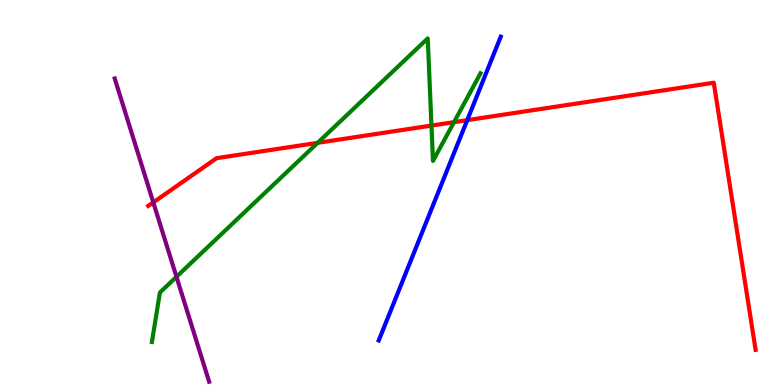[{'lines': ['blue', 'red'], 'intersections': [{'x': 6.03, 'y': 6.88}]}, {'lines': ['green', 'red'], 'intersections': [{'x': 4.1, 'y': 6.29}, {'x': 5.57, 'y': 6.74}, {'x': 5.86, 'y': 6.83}]}, {'lines': ['purple', 'red'], 'intersections': [{'x': 1.98, 'y': 4.74}]}, {'lines': ['blue', 'green'], 'intersections': []}, {'lines': ['blue', 'purple'], 'intersections': []}, {'lines': ['green', 'purple'], 'intersections': [{'x': 2.28, 'y': 2.81}]}]